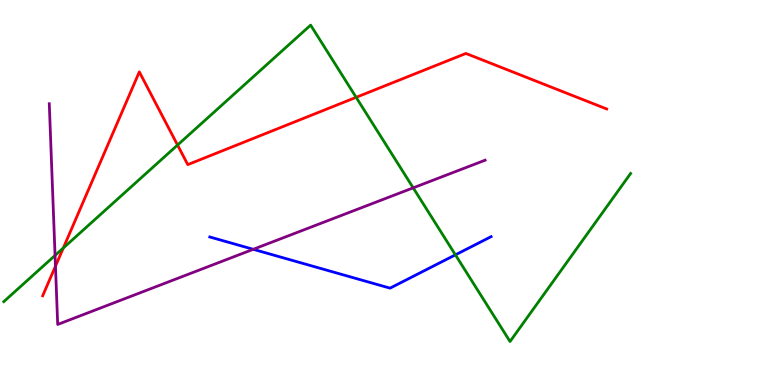[{'lines': ['blue', 'red'], 'intersections': []}, {'lines': ['green', 'red'], 'intersections': [{'x': 0.817, 'y': 3.56}, {'x': 2.29, 'y': 6.23}, {'x': 4.6, 'y': 7.47}]}, {'lines': ['purple', 'red'], 'intersections': [{'x': 0.716, 'y': 3.09}]}, {'lines': ['blue', 'green'], 'intersections': [{'x': 5.88, 'y': 3.38}]}, {'lines': ['blue', 'purple'], 'intersections': [{'x': 3.27, 'y': 3.52}]}, {'lines': ['green', 'purple'], 'intersections': [{'x': 0.71, 'y': 3.37}, {'x': 5.33, 'y': 5.12}]}]